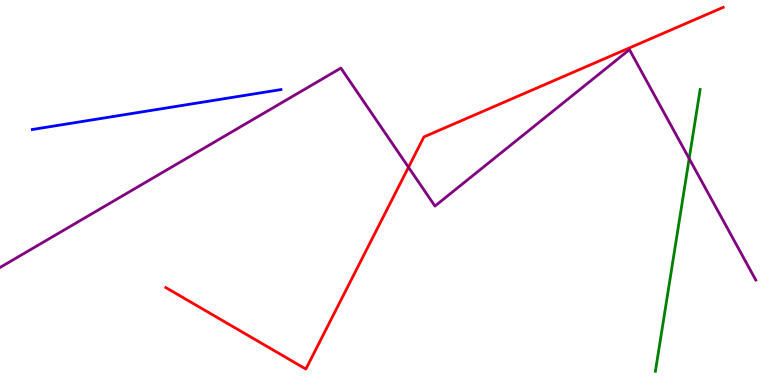[{'lines': ['blue', 'red'], 'intersections': []}, {'lines': ['green', 'red'], 'intersections': []}, {'lines': ['purple', 'red'], 'intersections': [{'x': 5.27, 'y': 5.66}]}, {'lines': ['blue', 'green'], 'intersections': []}, {'lines': ['blue', 'purple'], 'intersections': []}, {'lines': ['green', 'purple'], 'intersections': [{'x': 8.89, 'y': 5.88}]}]